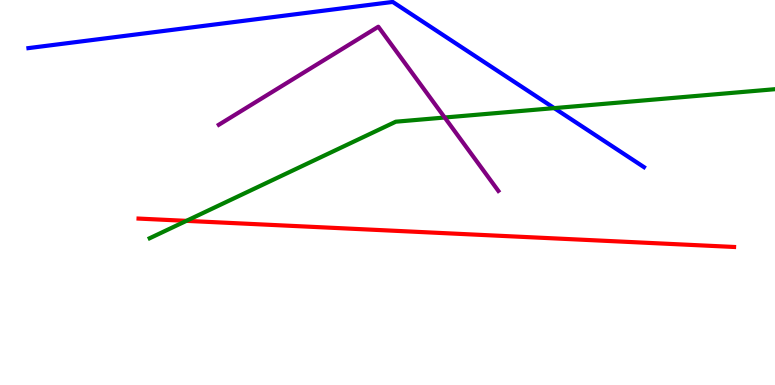[{'lines': ['blue', 'red'], 'intersections': []}, {'lines': ['green', 'red'], 'intersections': [{'x': 2.41, 'y': 4.26}]}, {'lines': ['purple', 'red'], 'intersections': []}, {'lines': ['blue', 'green'], 'intersections': [{'x': 7.15, 'y': 7.19}]}, {'lines': ['blue', 'purple'], 'intersections': []}, {'lines': ['green', 'purple'], 'intersections': [{'x': 5.74, 'y': 6.95}]}]